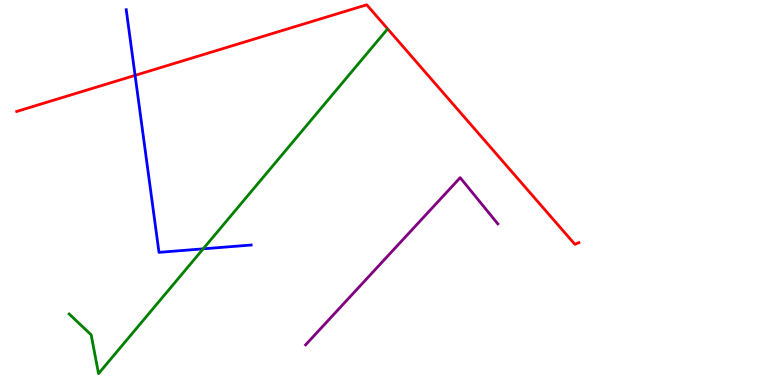[{'lines': ['blue', 'red'], 'intersections': [{'x': 1.74, 'y': 8.04}]}, {'lines': ['green', 'red'], 'intersections': []}, {'lines': ['purple', 'red'], 'intersections': []}, {'lines': ['blue', 'green'], 'intersections': [{'x': 2.62, 'y': 3.54}]}, {'lines': ['blue', 'purple'], 'intersections': []}, {'lines': ['green', 'purple'], 'intersections': []}]